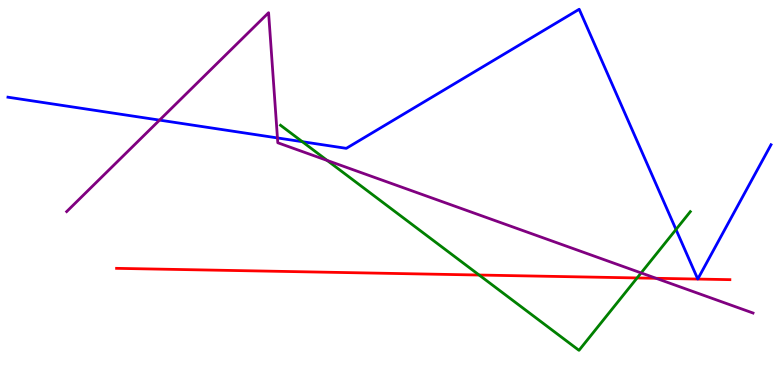[{'lines': ['blue', 'red'], 'intersections': []}, {'lines': ['green', 'red'], 'intersections': [{'x': 6.18, 'y': 2.86}, {'x': 8.22, 'y': 2.78}]}, {'lines': ['purple', 'red'], 'intersections': [{'x': 8.47, 'y': 2.77}]}, {'lines': ['blue', 'green'], 'intersections': [{'x': 3.9, 'y': 6.32}, {'x': 8.72, 'y': 4.04}]}, {'lines': ['blue', 'purple'], 'intersections': [{'x': 2.06, 'y': 6.88}, {'x': 3.58, 'y': 6.42}]}, {'lines': ['green', 'purple'], 'intersections': [{'x': 4.22, 'y': 5.83}, {'x': 8.27, 'y': 2.91}]}]